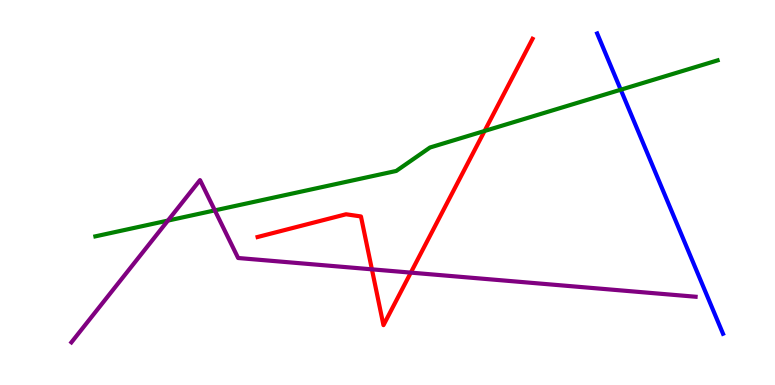[{'lines': ['blue', 'red'], 'intersections': []}, {'lines': ['green', 'red'], 'intersections': [{'x': 6.25, 'y': 6.6}]}, {'lines': ['purple', 'red'], 'intersections': [{'x': 4.8, 'y': 3.0}, {'x': 5.3, 'y': 2.92}]}, {'lines': ['blue', 'green'], 'intersections': [{'x': 8.01, 'y': 7.67}]}, {'lines': ['blue', 'purple'], 'intersections': []}, {'lines': ['green', 'purple'], 'intersections': [{'x': 2.17, 'y': 4.27}, {'x': 2.77, 'y': 4.54}]}]